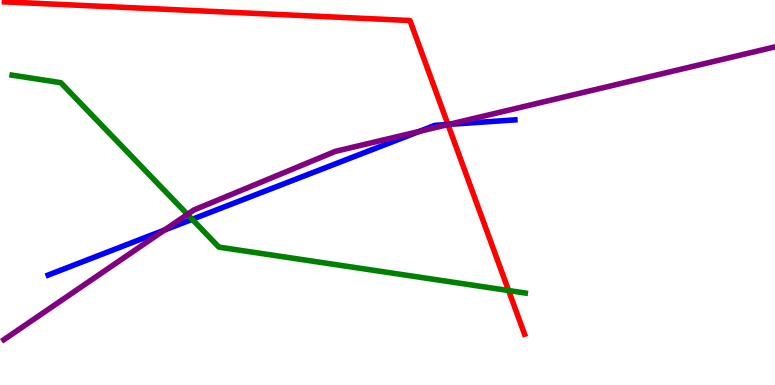[{'lines': ['blue', 'red'], 'intersections': [{'x': 5.78, 'y': 6.77}]}, {'lines': ['green', 'red'], 'intersections': [{'x': 6.56, 'y': 2.45}]}, {'lines': ['purple', 'red'], 'intersections': [{'x': 5.78, 'y': 6.76}]}, {'lines': ['blue', 'green'], 'intersections': [{'x': 2.48, 'y': 4.3}]}, {'lines': ['blue', 'purple'], 'intersections': [{'x': 2.12, 'y': 4.03}, {'x': 5.41, 'y': 6.59}, {'x': 5.79, 'y': 6.77}]}, {'lines': ['green', 'purple'], 'intersections': [{'x': 2.42, 'y': 4.43}]}]